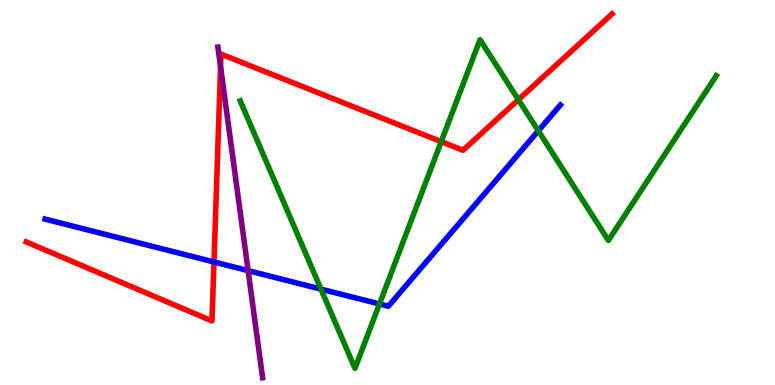[{'lines': ['blue', 'red'], 'intersections': [{'x': 2.76, 'y': 3.2}]}, {'lines': ['green', 'red'], 'intersections': [{'x': 5.69, 'y': 6.32}, {'x': 6.69, 'y': 7.41}]}, {'lines': ['purple', 'red'], 'intersections': [{'x': 2.85, 'y': 8.26}]}, {'lines': ['blue', 'green'], 'intersections': [{'x': 4.14, 'y': 2.49}, {'x': 4.9, 'y': 2.1}, {'x': 6.95, 'y': 6.6}]}, {'lines': ['blue', 'purple'], 'intersections': [{'x': 3.2, 'y': 2.97}]}, {'lines': ['green', 'purple'], 'intersections': []}]